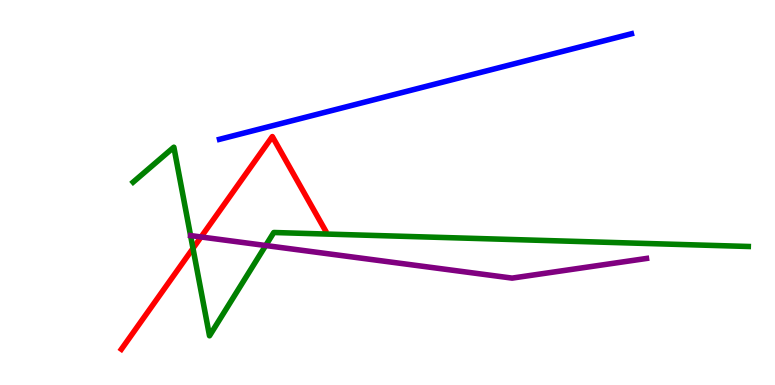[{'lines': ['blue', 'red'], 'intersections': []}, {'lines': ['green', 'red'], 'intersections': [{'x': 2.49, 'y': 3.55}]}, {'lines': ['purple', 'red'], 'intersections': [{'x': 2.59, 'y': 3.84}]}, {'lines': ['blue', 'green'], 'intersections': []}, {'lines': ['blue', 'purple'], 'intersections': []}, {'lines': ['green', 'purple'], 'intersections': [{'x': 3.43, 'y': 3.62}]}]